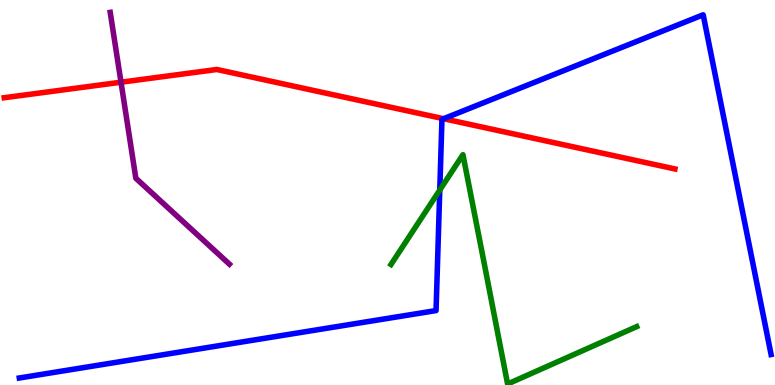[{'lines': ['blue', 'red'], 'intersections': [{'x': 5.72, 'y': 6.92}]}, {'lines': ['green', 'red'], 'intersections': []}, {'lines': ['purple', 'red'], 'intersections': [{'x': 1.56, 'y': 7.86}]}, {'lines': ['blue', 'green'], 'intersections': [{'x': 5.67, 'y': 5.06}]}, {'lines': ['blue', 'purple'], 'intersections': []}, {'lines': ['green', 'purple'], 'intersections': []}]